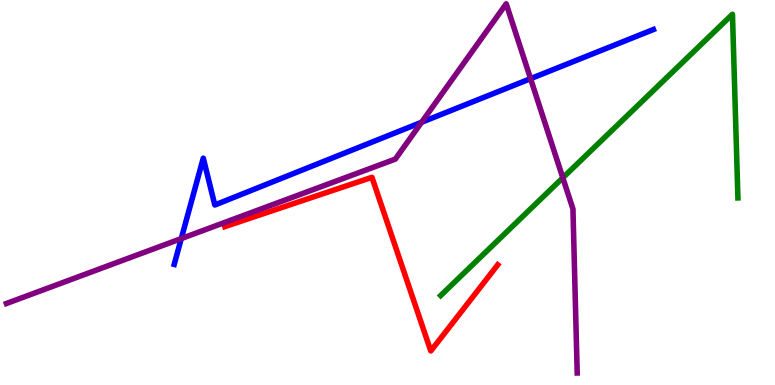[{'lines': ['blue', 'red'], 'intersections': []}, {'lines': ['green', 'red'], 'intersections': []}, {'lines': ['purple', 'red'], 'intersections': []}, {'lines': ['blue', 'green'], 'intersections': []}, {'lines': ['blue', 'purple'], 'intersections': [{'x': 2.34, 'y': 3.8}, {'x': 5.44, 'y': 6.82}, {'x': 6.85, 'y': 7.96}]}, {'lines': ['green', 'purple'], 'intersections': [{'x': 7.26, 'y': 5.38}]}]